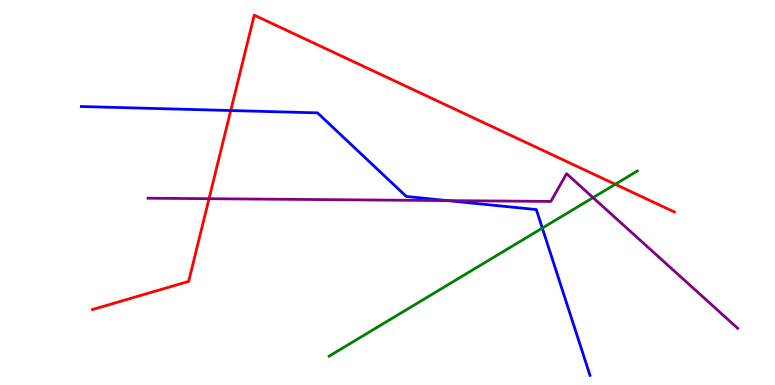[{'lines': ['blue', 'red'], 'intersections': [{'x': 2.98, 'y': 7.13}]}, {'lines': ['green', 'red'], 'intersections': [{'x': 7.94, 'y': 5.21}]}, {'lines': ['purple', 'red'], 'intersections': [{'x': 2.7, 'y': 4.84}]}, {'lines': ['blue', 'green'], 'intersections': [{'x': 7.0, 'y': 4.08}]}, {'lines': ['blue', 'purple'], 'intersections': [{'x': 5.77, 'y': 4.79}]}, {'lines': ['green', 'purple'], 'intersections': [{'x': 7.65, 'y': 4.87}]}]